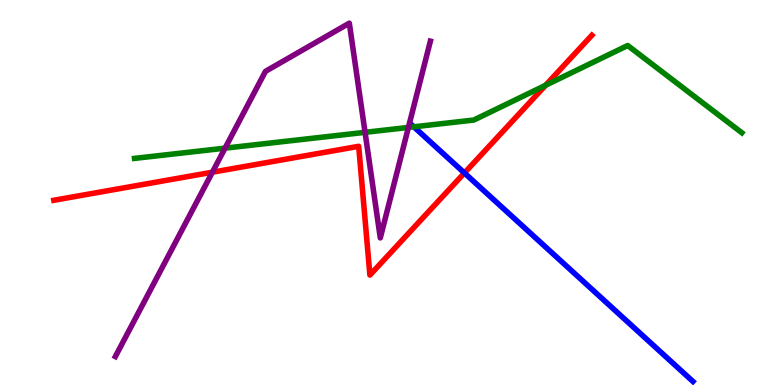[{'lines': ['blue', 'red'], 'intersections': [{'x': 5.99, 'y': 5.51}]}, {'lines': ['green', 'red'], 'intersections': [{'x': 7.04, 'y': 7.78}]}, {'lines': ['purple', 'red'], 'intersections': [{'x': 2.74, 'y': 5.53}]}, {'lines': ['blue', 'green'], 'intersections': [{'x': 5.34, 'y': 6.71}]}, {'lines': ['blue', 'purple'], 'intersections': []}, {'lines': ['green', 'purple'], 'intersections': [{'x': 2.9, 'y': 6.15}, {'x': 4.71, 'y': 6.56}, {'x': 5.27, 'y': 6.69}]}]